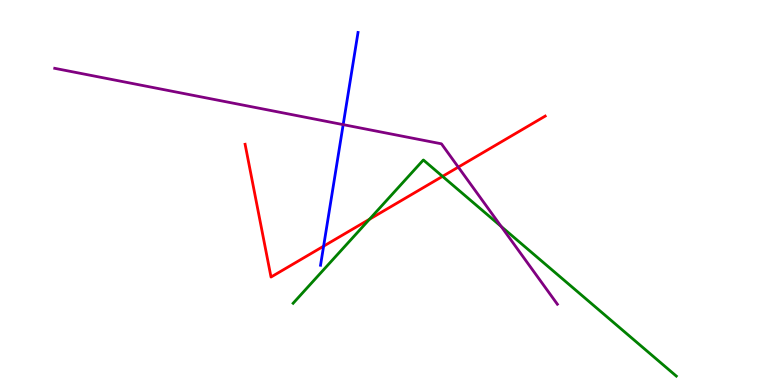[{'lines': ['blue', 'red'], 'intersections': [{'x': 4.18, 'y': 3.61}]}, {'lines': ['green', 'red'], 'intersections': [{'x': 4.77, 'y': 4.31}, {'x': 5.71, 'y': 5.42}]}, {'lines': ['purple', 'red'], 'intersections': [{'x': 5.91, 'y': 5.66}]}, {'lines': ['blue', 'green'], 'intersections': []}, {'lines': ['blue', 'purple'], 'intersections': [{'x': 4.43, 'y': 6.76}]}, {'lines': ['green', 'purple'], 'intersections': [{'x': 6.47, 'y': 4.12}]}]